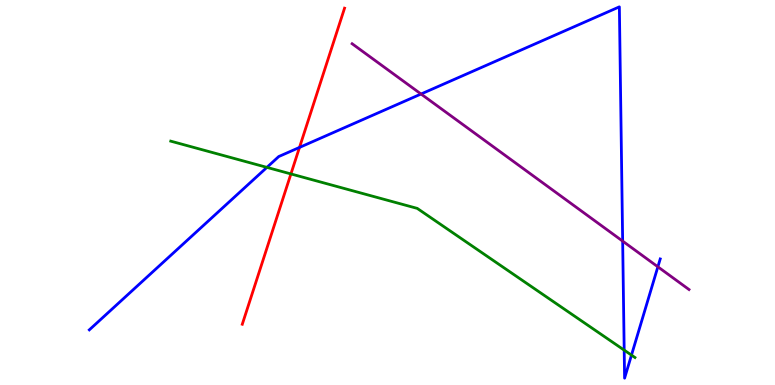[{'lines': ['blue', 'red'], 'intersections': [{'x': 3.86, 'y': 6.17}]}, {'lines': ['green', 'red'], 'intersections': [{'x': 3.75, 'y': 5.48}]}, {'lines': ['purple', 'red'], 'intersections': []}, {'lines': ['blue', 'green'], 'intersections': [{'x': 3.44, 'y': 5.65}, {'x': 8.05, 'y': 0.906}, {'x': 8.15, 'y': 0.776}]}, {'lines': ['blue', 'purple'], 'intersections': [{'x': 5.43, 'y': 7.56}, {'x': 8.03, 'y': 3.74}, {'x': 8.49, 'y': 3.07}]}, {'lines': ['green', 'purple'], 'intersections': []}]